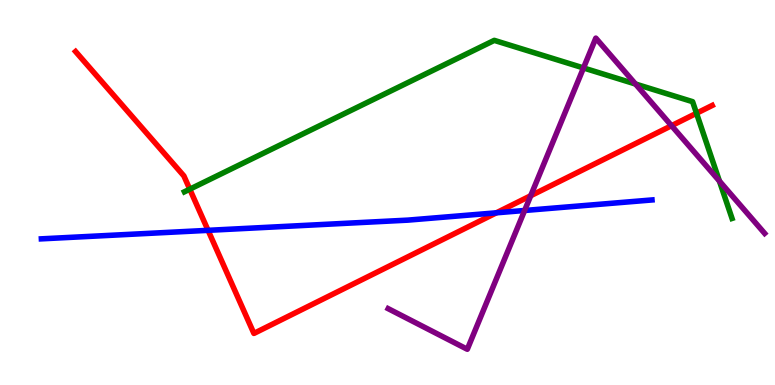[{'lines': ['blue', 'red'], 'intersections': [{'x': 2.68, 'y': 4.02}, {'x': 6.4, 'y': 4.47}]}, {'lines': ['green', 'red'], 'intersections': [{'x': 2.45, 'y': 5.09}, {'x': 8.99, 'y': 7.06}]}, {'lines': ['purple', 'red'], 'intersections': [{'x': 6.85, 'y': 4.92}, {'x': 8.66, 'y': 6.74}]}, {'lines': ['blue', 'green'], 'intersections': []}, {'lines': ['blue', 'purple'], 'intersections': [{'x': 6.77, 'y': 4.53}]}, {'lines': ['green', 'purple'], 'intersections': [{'x': 7.53, 'y': 8.24}, {'x': 8.2, 'y': 7.82}, {'x': 9.28, 'y': 5.3}]}]